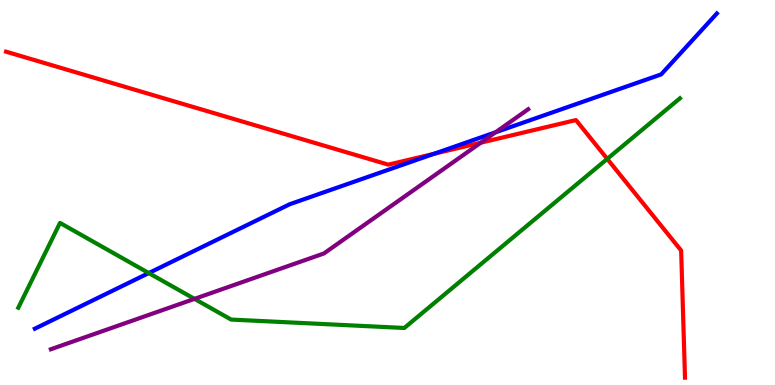[{'lines': ['blue', 'red'], 'intersections': [{'x': 5.6, 'y': 6.0}]}, {'lines': ['green', 'red'], 'intersections': [{'x': 7.84, 'y': 5.87}]}, {'lines': ['purple', 'red'], 'intersections': [{'x': 6.2, 'y': 6.29}]}, {'lines': ['blue', 'green'], 'intersections': [{'x': 1.92, 'y': 2.91}]}, {'lines': ['blue', 'purple'], 'intersections': [{'x': 6.39, 'y': 6.56}]}, {'lines': ['green', 'purple'], 'intersections': [{'x': 2.51, 'y': 2.24}]}]